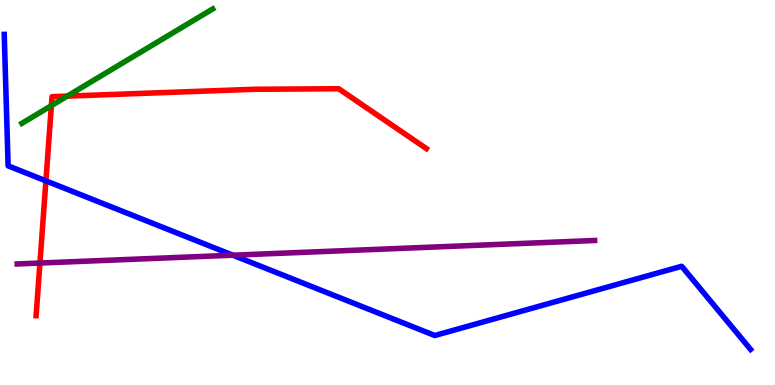[{'lines': ['blue', 'red'], 'intersections': [{'x': 0.592, 'y': 5.3}]}, {'lines': ['green', 'red'], 'intersections': [{'x': 0.663, 'y': 7.26}, {'x': 0.868, 'y': 7.5}]}, {'lines': ['purple', 'red'], 'intersections': [{'x': 0.515, 'y': 3.17}]}, {'lines': ['blue', 'green'], 'intersections': []}, {'lines': ['blue', 'purple'], 'intersections': [{'x': 3.0, 'y': 3.37}]}, {'lines': ['green', 'purple'], 'intersections': []}]